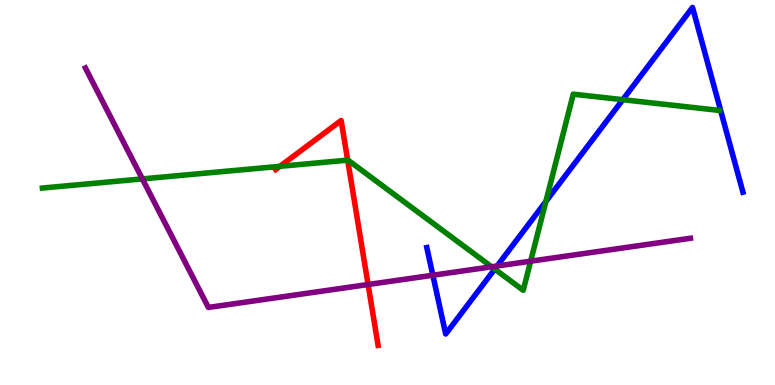[{'lines': ['blue', 'red'], 'intersections': []}, {'lines': ['green', 'red'], 'intersections': [{'x': 3.61, 'y': 5.68}, {'x': 4.49, 'y': 5.84}]}, {'lines': ['purple', 'red'], 'intersections': [{'x': 4.75, 'y': 2.61}]}, {'lines': ['blue', 'green'], 'intersections': [{'x': 6.38, 'y': 3.01}, {'x': 7.04, 'y': 4.77}, {'x': 8.04, 'y': 7.41}]}, {'lines': ['blue', 'purple'], 'intersections': [{'x': 5.59, 'y': 2.85}, {'x': 6.41, 'y': 3.09}]}, {'lines': ['green', 'purple'], 'intersections': [{'x': 1.84, 'y': 5.35}, {'x': 6.34, 'y': 3.07}, {'x': 6.85, 'y': 3.22}]}]